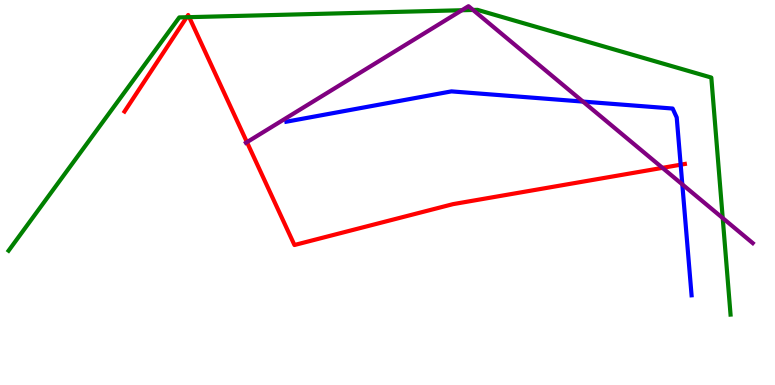[{'lines': ['blue', 'red'], 'intersections': [{'x': 8.78, 'y': 5.72}]}, {'lines': ['green', 'red'], 'intersections': [{'x': 2.41, 'y': 9.55}, {'x': 2.44, 'y': 9.55}]}, {'lines': ['purple', 'red'], 'intersections': [{'x': 3.19, 'y': 6.31}, {'x': 8.55, 'y': 5.64}]}, {'lines': ['blue', 'green'], 'intersections': []}, {'lines': ['blue', 'purple'], 'intersections': [{'x': 7.52, 'y': 7.36}, {'x': 8.8, 'y': 5.21}]}, {'lines': ['green', 'purple'], 'intersections': [{'x': 5.96, 'y': 9.73}, {'x': 6.1, 'y': 9.74}, {'x': 9.33, 'y': 4.34}]}]